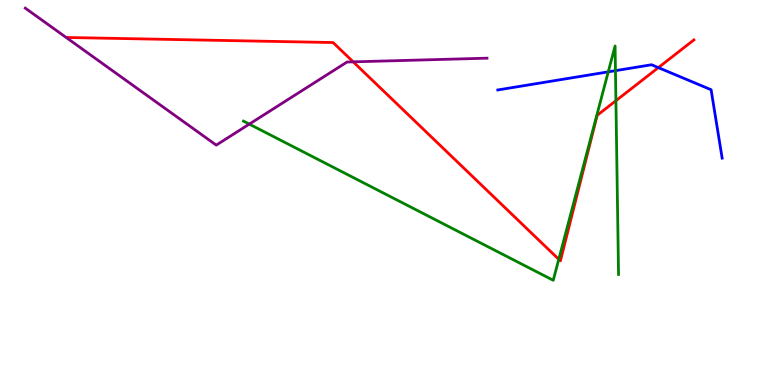[{'lines': ['blue', 'red'], 'intersections': [{'x': 8.49, 'y': 8.24}]}, {'lines': ['green', 'red'], 'intersections': [{'x': 7.21, 'y': 3.26}, {'x': 7.95, 'y': 7.38}]}, {'lines': ['purple', 'red'], 'intersections': [{'x': 4.56, 'y': 8.39}]}, {'lines': ['blue', 'green'], 'intersections': [{'x': 7.85, 'y': 8.13}, {'x': 7.94, 'y': 8.16}]}, {'lines': ['blue', 'purple'], 'intersections': []}, {'lines': ['green', 'purple'], 'intersections': [{'x': 3.22, 'y': 6.78}]}]